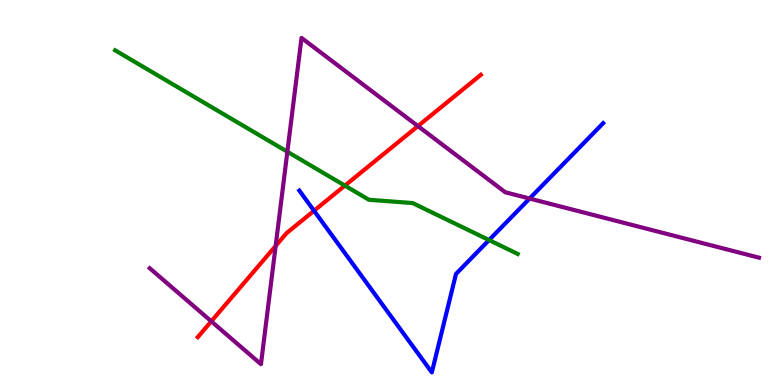[{'lines': ['blue', 'red'], 'intersections': [{'x': 4.05, 'y': 4.53}]}, {'lines': ['green', 'red'], 'intersections': [{'x': 4.45, 'y': 5.18}]}, {'lines': ['purple', 'red'], 'intersections': [{'x': 2.73, 'y': 1.65}, {'x': 3.56, 'y': 3.61}, {'x': 5.39, 'y': 6.72}]}, {'lines': ['blue', 'green'], 'intersections': [{'x': 6.31, 'y': 3.76}]}, {'lines': ['blue', 'purple'], 'intersections': [{'x': 6.83, 'y': 4.84}]}, {'lines': ['green', 'purple'], 'intersections': [{'x': 3.71, 'y': 6.06}]}]